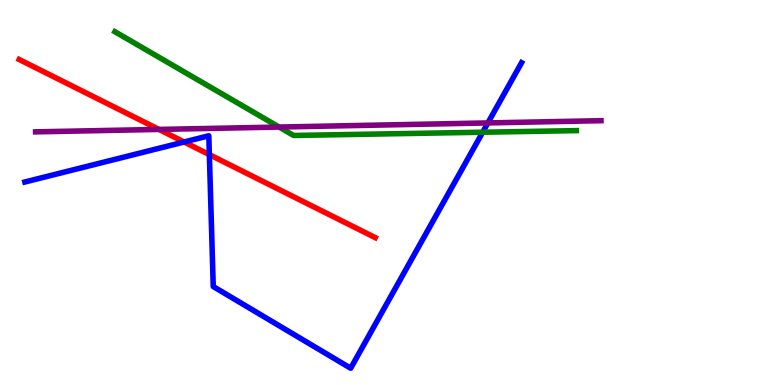[{'lines': ['blue', 'red'], 'intersections': [{'x': 2.38, 'y': 6.31}, {'x': 2.7, 'y': 5.98}]}, {'lines': ['green', 'red'], 'intersections': []}, {'lines': ['purple', 'red'], 'intersections': [{'x': 2.05, 'y': 6.64}]}, {'lines': ['blue', 'green'], 'intersections': [{'x': 6.23, 'y': 6.57}]}, {'lines': ['blue', 'purple'], 'intersections': [{'x': 6.3, 'y': 6.81}]}, {'lines': ['green', 'purple'], 'intersections': [{'x': 3.6, 'y': 6.7}]}]